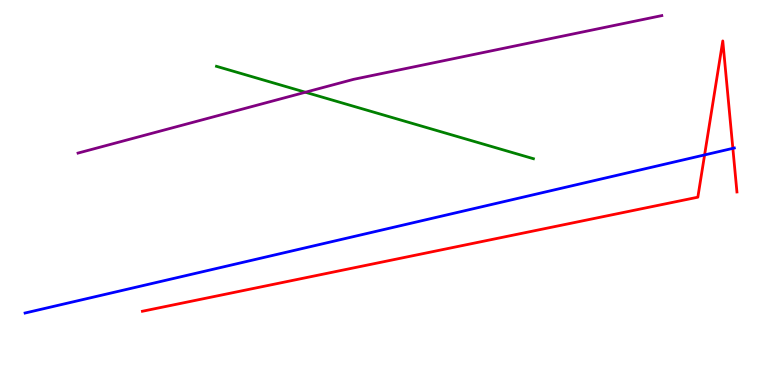[{'lines': ['blue', 'red'], 'intersections': [{'x': 9.09, 'y': 5.98}, {'x': 9.46, 'y': 6.15}]}, {'lines': ['green', 'red'], 'intersections': []}, {'lines': ['purple', 'red'], 'intersections': []}, {'lines': ['blue', 'green'], 'intersections': []}, {'lines': ['blue', 'purple'], 'intersections': []}, {'lines': ['green', 'purple'], 'intersections': [{'x': 3.94, 'y': 7.6}]}]